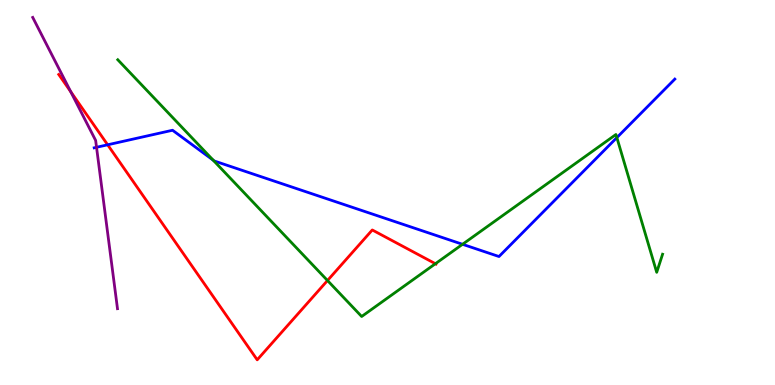[{'lines': ['blue', 'red'], 'intersections': [{'x': 1.39, 'y': 6.24}]}, {'lines': ['green', 'red'], 'intersections': [{'x': 4.23, 'y': 2.71}, {'x': 5.62, 'y': 3.15}]}, {'lines': ['purple', 'red'], 'intersections': [{'x': 0.912, 'y': 7.62}]}, {'lines': ['blue', 'green'], 'intersections': [{'x': 2.75, 'y': 5.84}, {'x': 5.97, 'y': 3.65}, {'x': 7.96, 'y': 6.43}]}, {'lines': ['blue', 'purple'], 'intersections': [{'x': 1.25, 'y': 6.17}]}, {'lines': ['green', 'purple'], 'intersections': []}]